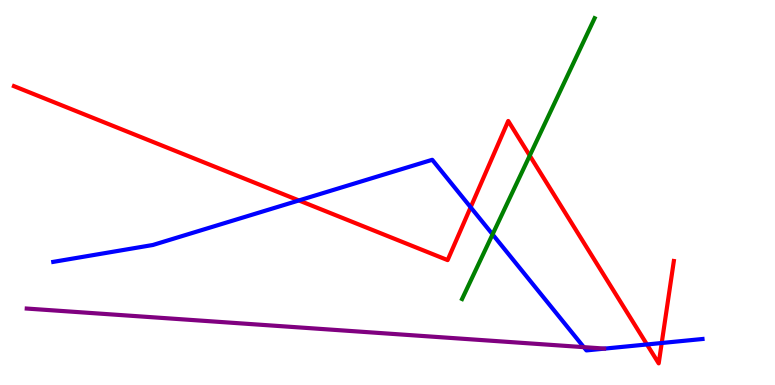[{'lines': ['blue', 'red'], 'intersections': [{'x': 3.86, 'y': 4.79}, {'x': 6.07, 'y': 4.62}, {'x': 8.35, 'y': 1.05}, {'x': 8.54, 'y': 1.09}]}, {'lines': ['green', 'red'], 'intersections': [{'x': 6.84, 'y': 5.96}]}, {'lines': ['purple', 'red'], 'intersections': []}, {'lines': ['blue', 'green'], 'intersections': [{'x': 6.36, 'y': 3.91}]}, {'lines': ['blue', 'purple'], 'intersections': [{'x': 7.53, 'y': 0.983}]}, {'lines': ['green', 'purple'], 'intersections': []}]